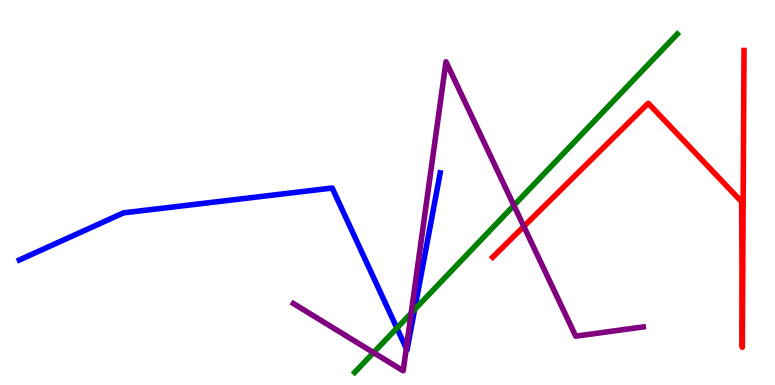[{'lines': ['blue', 'red'], 'intersections': []}, {'lines': ['green', 'red'], 'intersections': []}, {'lines': ['purple', 'red'], 'intersections': [{'x': 6.76, 'y': 4.12}]}, {'lines': ['blue', 'green'], 'intersections': [{'x': 5.12, 'y': 1.48}, {'x': 5.35, 'y': 1.96}]}, {'lines': ['blue', 'purple'], 'intersections': [{'x': 5.24, 'y': 0.951}]}, {'lines': ['green', 'purple'], 'intersections': [{'x': 4.82, 'y': 0.841}, {'x': 5.31, 'y': 1.87}, {'x': 6.63, 'y': 4.66}]}]